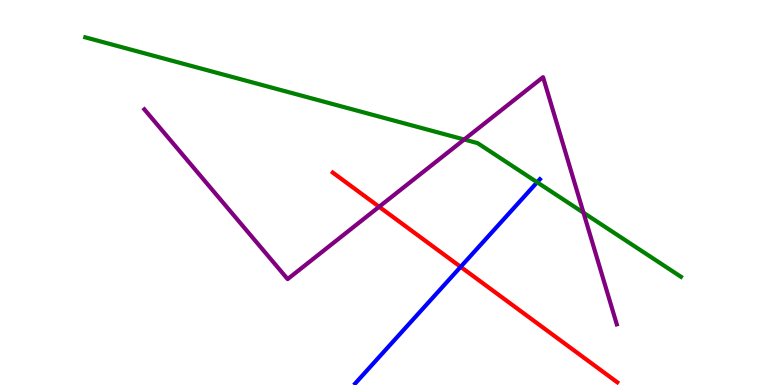[{'lines': ['blue', 'red'], 'intersections': [{'x': 5.94, 'y': 3.07}]}, {'lines': ['green', 'red'], 'intersections': []}, {'lines': ['purple', 'red'], 'intersections': [{'x': 4.89, 'y': 4.63}]}, {'lines': ['blue', 'green'], 'intersections': [{'x': 6.93, 'y': 5.27}]}, {'lines': ['blue', 'purple'], 'intersections': []}, {'lines': ['green', 'purple'], 'intersections': [{'x': 5.99, 'y': 6.38}, {'x': 7.53, 'y': 4.47}]}]